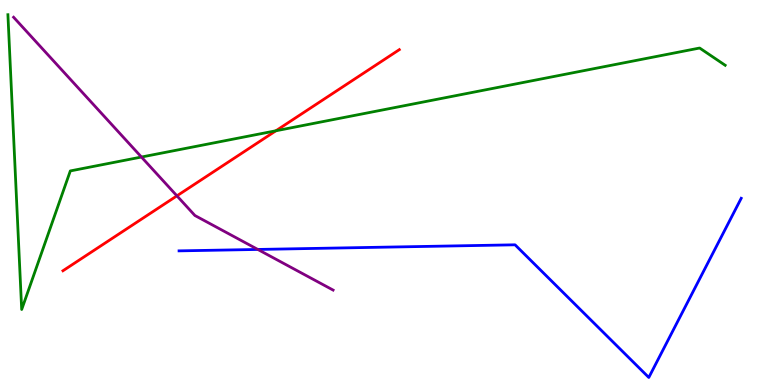[{'lines': ['blue', 'red'], 'intersections': []}, {'lines': ['green', 'red'], 'intersections': [{'x': 3.56, 'y': 6.6}]}, {'lines': ['purple', 'red'], 'intersections': [{'x': 2.28, 'y': 4.91}]}, {'lines': ['blue', 'green'], 'intersections': []}, {'lines': ['blue', 'purple'], 'intersections': [{'x': 3.33, 'y': 3.52}]}, {'lines': ['green', 'purple'], 'intersections': [{'x': 1.83, 'y': 5.92}]}]